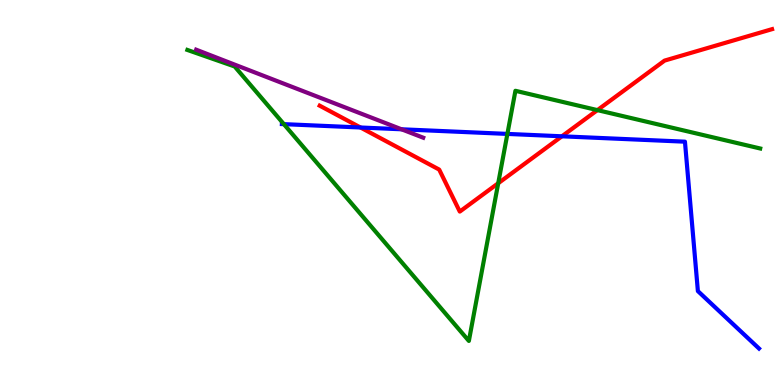[{'lines': ['blue', 'red'], 'intersections': [{'x': 4.65, 'y': 6.69}, {'x': 7.25, 'y': 6.46}]}, {'lines': ['green', 'red'], 'intersections': [{'x': 6.43, 'y': 5.24}, {'x': 7.71, 'y': 7.14}]}, {'lines': ['purple', 'red'], 'intersections': []}, {'lines': ['blue', 'green'], 'intersections': [{'x': 3.66, 'y': 6.78}, {'x': 6.55, 'y': 6.52}]}, {'lines': ['blue', 'purple'], 'intersections': [{'x': 5.18, 'y': 6.64}]}, {'lines': ['green', 'purple'], 'intersections': []}]